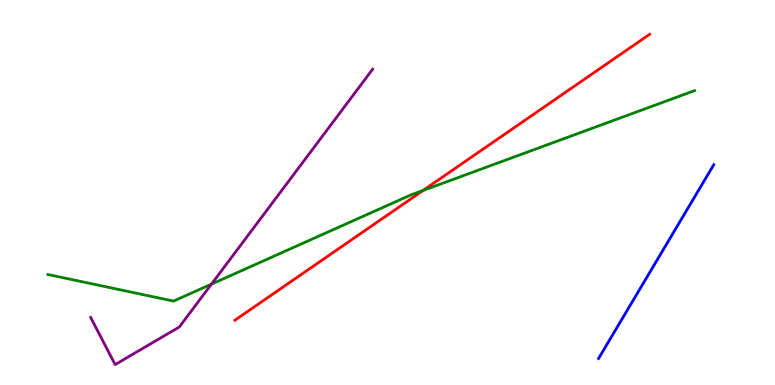[{'lines': ['blue', 'red'], 'intersections': []}, {'lines': ['green', 'red'], 'intersections': [{'x': 5.46, 'y': 5.05}]}, {'lines': ['purple', 'red'], 'intersections': []}, {'lines': ['blue', 'green'], 'intersections': []}, {'lines': ['blue', 'purple'], 'intersections': []}, {'lines': ['green', 'purple'], 'intersections': [{'x': 2.73, 'y': 2.62}]}]